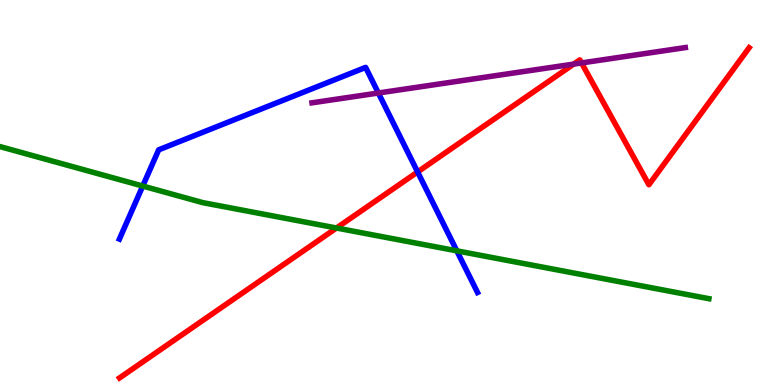[{'lines': ['blue', 'red'], 'intersections': [{'x': 5.39, 'y': 5.53}]}, {'lines': ['green', 'red'], 'intersections': [{'x': 4.34, 'y': 4.08}]}, {'lines': ['purple', 'red'], 'intersections': [{'x': 7.4, 'y': 8.33}, {'x': 7.5, 'y': 8.36}]}, {'lines': ['blue', 'green'], 'intersections': [{'x': 1.84, 'y': 5.17}, {'x': 5.89, 'y': 3.48}]}, {'lines': ['blue', 'purple'], 'intersections': [{'x': 4.88, 'y': 7.58}]}, {'lines': ['green', 'purple'], 'intersections': []}]